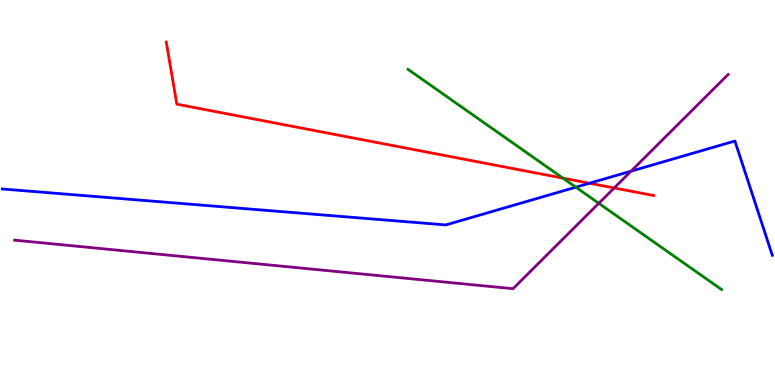[{'lines': ['blue', 'red'], 'intersections': [{'x': 7.61, 'y': 5.24}]}, {'lines': ['green', 'red'], 'intersections': [{'x': 7.26, 'y': 5.37}]}, {'lines': ['purple', 'red'], 'intersections': [{'x': 7.93, 'y': 5.12}]}, {'lines': ['blue', 'green'], 'intersections': [{'x': 7.43, 'y': 5.14}]}, {'lines': ['blue', 'purple'], 'intersections': [{'x': 8.14, 'y': 5.55}]}, {'lines': ['green', 'purple'], 'intersections': [{'x': 7.73, 'y': 4.72}]}]